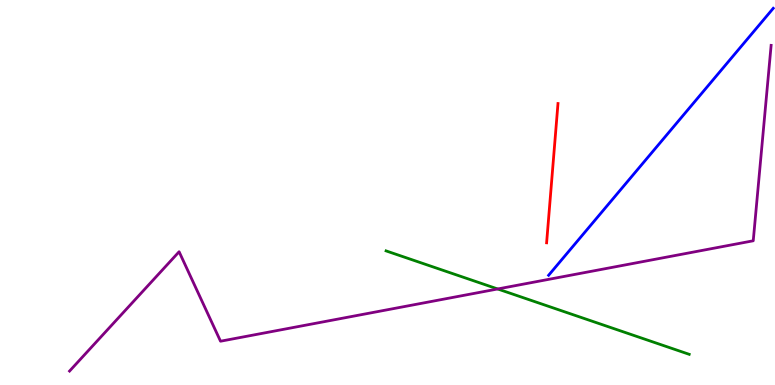[{'lines': ['blue', 'red'], 'intersections': []}, {'lines': ['green', 'red'], 'intersections': []}, {'lines': ['purple', 'red'], 'intersections': []}, {'lines': ['blue', 'green'], 'intersections': []}, {'lines': ['blue', 'purple'], 'intersections': []}, {'lines': ['green', 'purple'], 'intersections': [{'x': 6.42, 'y': 2.49}]}]